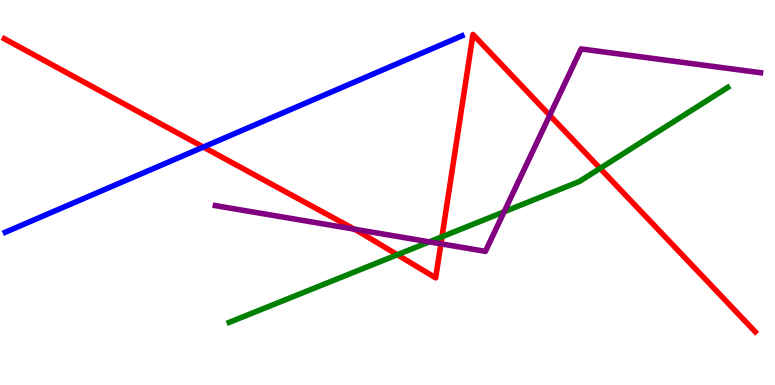[{'lines': ['blue', 'red'], 'intersections': [{'x': 2.62, 'y': 6.18}]}, {'lines': ['green', 'red'], 'intersections': [{'x': 5.13, 'y': 3.38}, {'x': 5.7, 'y': 3.85}, {'x': 7.74, 'y': 5.63}]}, {'lines': ['purple', 'red'], 'intersections': [{'x': 4.57, 'y': 4.05}, {'x': 5.69, 'y': 3.67}, {'x': 7.09, 'y': 7.0}]}, {'lines': ['blue', 'green'], 'intersections': []}, {'lines': ['blue', 'purple'], 'intersections': []}, {'lines': ['green', 'purple'], 'intersections': [{'x': 5.54, 'y': 3.72}, {'x': 6.5, 'y': 4.5}]}]